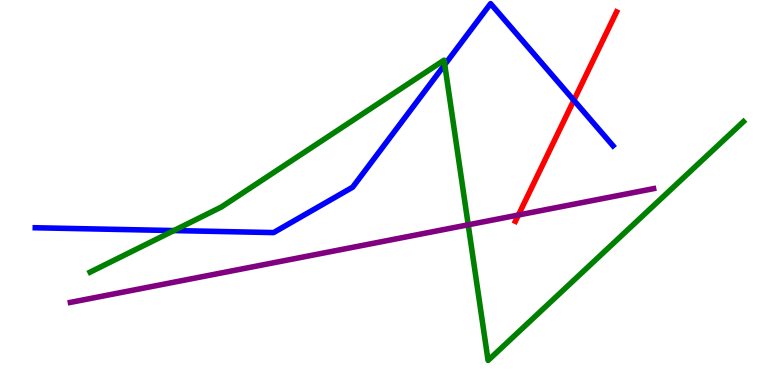[{'lines': ['blue', 'red'], 'intersections': [{'x': 7.4, 'y': 7.39}]}, {'lines': ['green', 'red'], 'intersections': []}, {'lines': ['purple', 'red'], 'intersections': [{'x': 6.69, 'y': 4.42}]}, {'lines': ['blue', 'green'], 'intersections': [{'x': 2.24, 'y': 4.01}, {'x': 5.74, 'y': 8.32}]}, {'lines': ['blue', 'purple'], 'intersections': []}, {'lines': ['green', 'purple'], 'intersections': [{'x': 6.04, 'y': 4.16}]}]